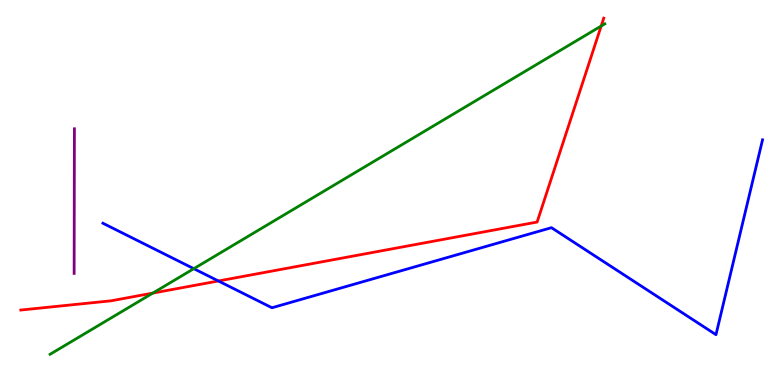[{'lines': ['blue', 'red'], 'intersections': [{'x': 2.82, 'y': 2.7}]}, {'lines': ['green', 'red'], 'intersections': [{'x': 1.97, 'y': 2.39}, {'x': 7.76, 'y': 9.32}]}, {'lines': ['purple', 'red'], 'intersections': []}, {'lines': ['blue', 'green'], 'intersections': [{'x': 2.5, 'y': 3.02}]}, {'lines': ['blue', 'purple'], 'intersections': []}, {'lines': ['green', 'purple'], 'intersections': []}]